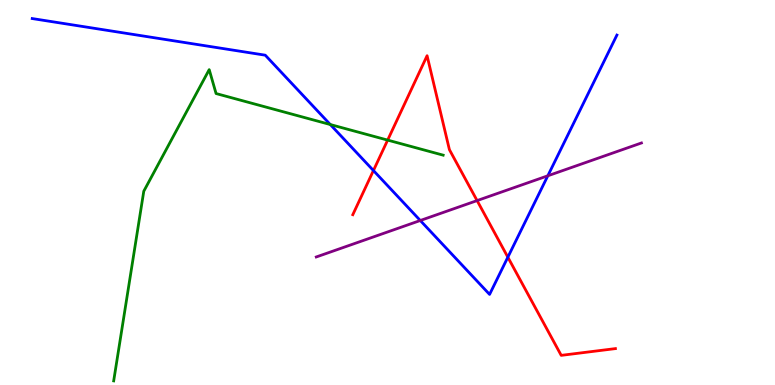[{'lines': ['blue', 'red'], 'intersections': [{'x': 4.82, 'y': 5.57}, {'x': 6.55, 'y': 3.32}]}, {'lines': ['green', 'red'], 'intersections': [{'x': 5.0, 'y': 6.36}]}, {'lines': ['purple', 'red'], 'intersections': [{'x': 6.16, 'y': 4.79}]}, {'lines': ['blue', 'green'], 'intersections': [{'x': 4.26, 'y': 6.77}]}, {'lines': ['blue', 'purple'], 'intersections': [{'x': 5.42, 'y': 4.27}, {'x': 7.07, 'y': 5.43}]}, {'lines': ['green', 'purple'], 'intersections': []}]